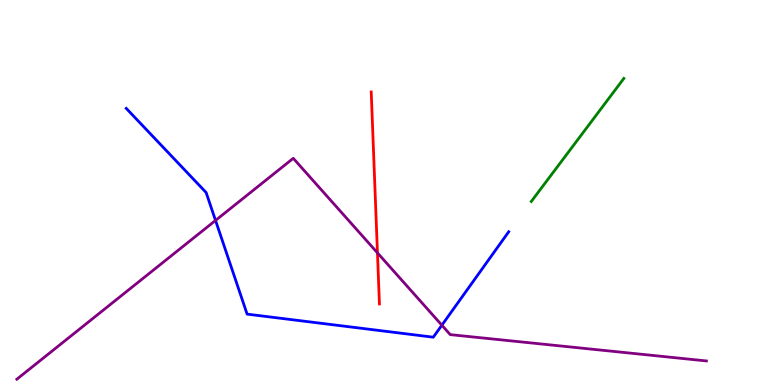[{'lines': ['blue', 'red'], 'intersections': []}, {'lines': ['green', 'red'], 'intersections': []}, {'lines': ['purple', 'red'], 'intersections': [{'x': 4.87, 'y': 3.43}]}, {'lines': ['blue', 'green'], 'intersections': []}, {'lines': ['blue', 'purple'], 'intersections': [{'x': 2.78, 'y': 4.27}, {'x': 5.7, 'y': 1.55}]}, {'lines': ['green', 'purple'], 'intersections': []}]